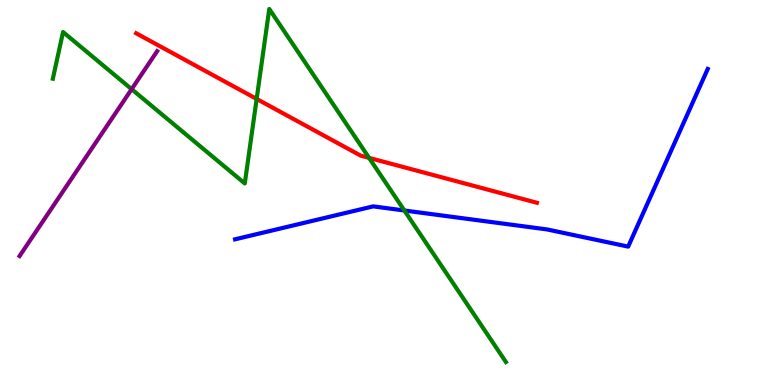[{'lines': ['blue', 'red'], 'intersections': []}, {'lines': ['green', 'red'], 'intersections': [{'x': 3.31, 'y': 7.43}, {'x': 4.76, 'y': 5.9}]}, {'lines': ['purple', 'red'], 'intersections': []}, {'lines': ['blue', 'green'], 'intersections': [{'x': 5.22, 'y': 4.53}]}, {'lines': ['blue', 'purple'], 'intersections': []}, {'lines': ['green', 'purple'], 'intersections': [{'x': 1.7, 'y': 7.68}]}]